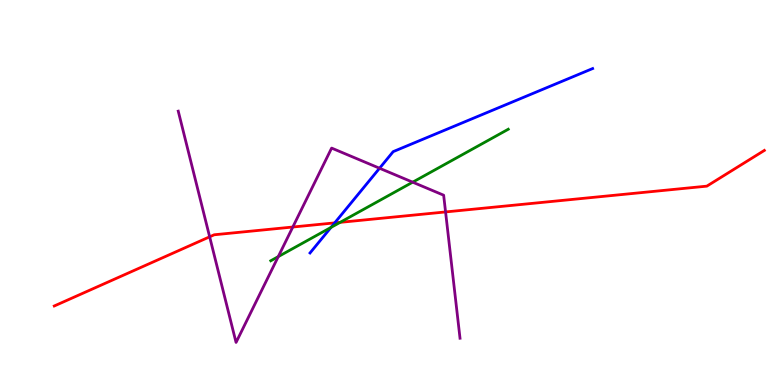[{'lines': ['blue', 'red'], 'intersections': [{'x': 4.32, 'y': 4.21}]}, {'lines': ['green', 'red'], 'intersections': [{'x': 4.39, 'y': 4.22}]}, {'lines': ['purple', 'red'], 'intersections': [{'x': 2.71, 'y': 3.85}, {'x': 3.78, 'y': 4.1}, {'x': 5.75, 'y': 4.5}]}, {'lines': ['blue', 'green'], 'intersections': [{'x': 4.27, 'y': 4.09}]}, {'lines': ['blue', 'purple'], 'intersections': [{'x': 4.9, 'y': 5.63}]}, {'lines': ['green', 'purple'], 'intersections': [{'x': 3.59, 'y': 3.33}, {'x': 5.33, 'y': 5.27}]}]